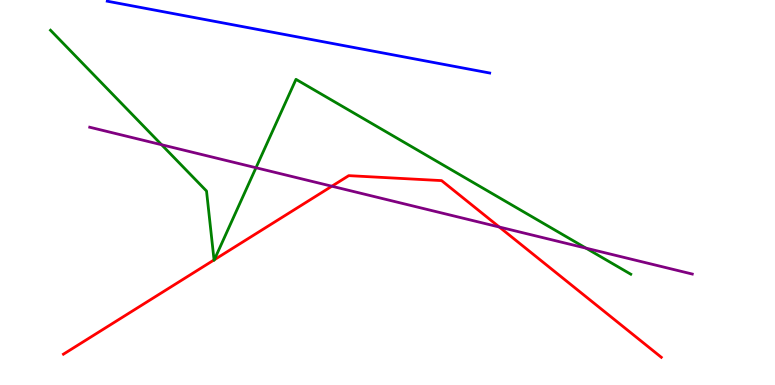[{'lines': ['blue', 'red'], 'intersections': []}, {'lines': ['green', 'red'], 'intersections': [{'x': 2.76, 'y': 3.25}, {'x': 2.77, 'y': 3.25}]}, {'lines': ['purple', 'red'], 'intersections': [{'x': 4.28, 'y': 5.16}, {'x': 6.44, 'y': 4.1}]}, {'lines': ['blue', 'green'], 'intersections': []}, {'lines': ['blue', 'purple'], 'intersections': []}, {'lines': ['green', 'purple'], 'intersections': [{'x': 2.09, 'y': 6.24}, {'x': 3.3, 'y': 5.64}, {'x': 7.56, 'y': 3.55}]}]